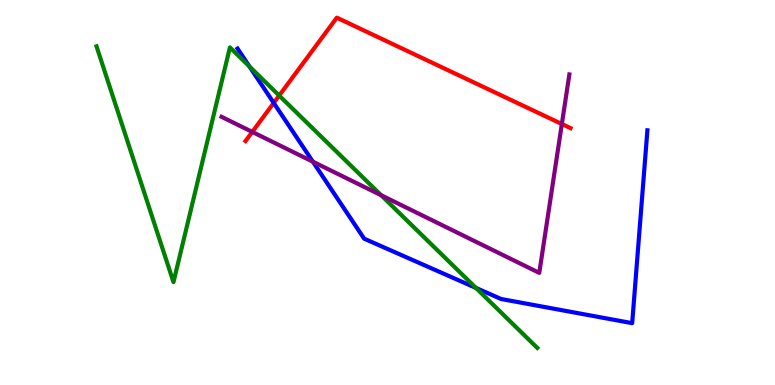[{'lines': ['blue', 'red'], 'intersections': [{'x': 3.53, 'y': 7.33}]}, {'lines': ['green', 'red'], 'intersections': [{'x': 3.6, 'y': 7.52}]}, {'lines': ['purple', 'red'], 'intersections': [{'x': 3.26, 'y': 6.57}, {'x': 7.25, 'y': 6.78}]}, {'lines': ['blue', 'green'], 'intersections': [{'x': 3.22, 'y': 8.27}, {'x': 6.14, 'y': 2.52}]}, {'lines': ['blue', 'purple'], 'intersections': [{'x': 4.04, 'y': 5.8}]}, {'lines': ['green', 'purple'], 'intersections': [{'x': 4.92, 'y': 4.93}]}]